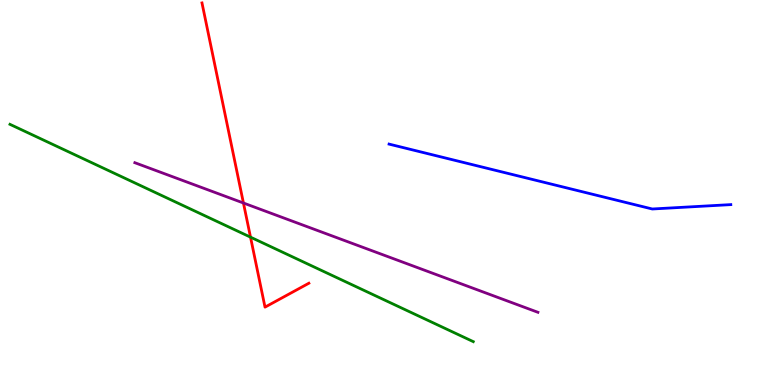[{'lines': ['blue', 'red'], 'intersections': []}, {'lines': ['green', 'red'], 'intersections': [{'x': 3.23, 'y': 3.84}]}, {'lines': ['purple', 'red'], 'intersections': [{'x': 3.14, 'y': 4.73}]}, {'lines': ['blue', 'green'], 'intersections': []}, {'lines': ['blue', 'purple'], 'intersections': []}, {'lines': ['green', 'purple'], 'intersections': []}]